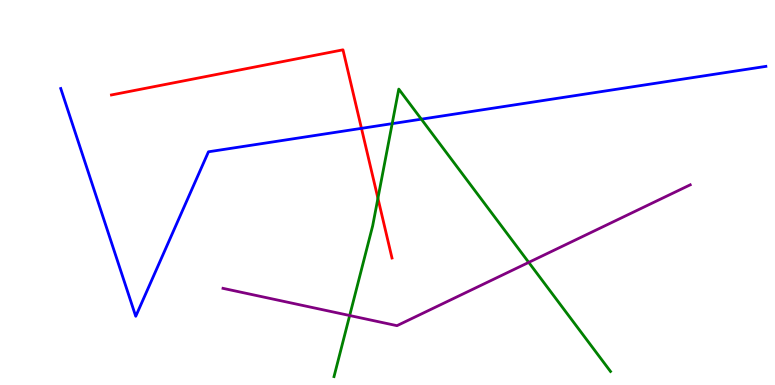[{'lines': ['blue', 'red'], 'intersections': [{'x': 4.66, 'y': 6.67}]}, {'lines': ['green', 'red'], 'intersections': [{'x': 4.88, 'y': 4.85}]}, {'lines': ['purple', 'red'], 'intersections': []}, {'lines': ['blue', 'green'], 'intersections': [{'x': 5.06, 'y': 6.79}, {'x': 5.44, 'y': 6.9}]}, {'lines': ['blue', 'purple'], 'intersections': []}, {'lines': ['green', 'purple'], 'intersections': [{'x': 4.51, 'y': 1.8}, {'x': 6.82, 'y': 3.18}]}]